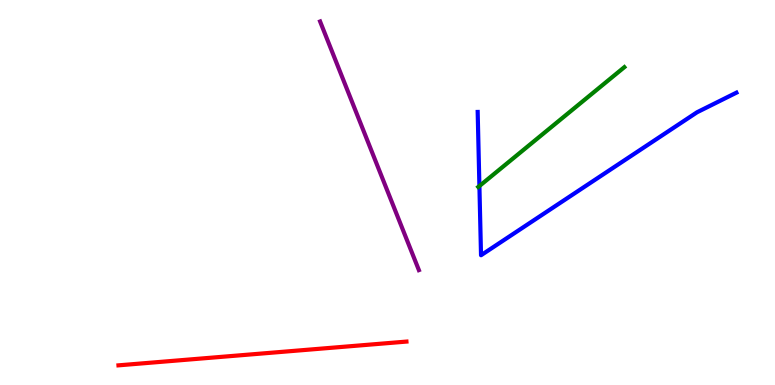[{'lines': ['blue', 'red'], 'intersections': []}, {'lines': ['green', 'red'], 'intersections': []}, {'lines': ['purple', 'red'], 'intersections': []}, {'lines': ['blue', 'green'], 'intersections': [{'x': 6.19, 'y': 5.17}]}, {'lines': ['blue', 'purple'], 'intersections': []}, {'lines': ['green', 'purple'], 'intersections': []}]